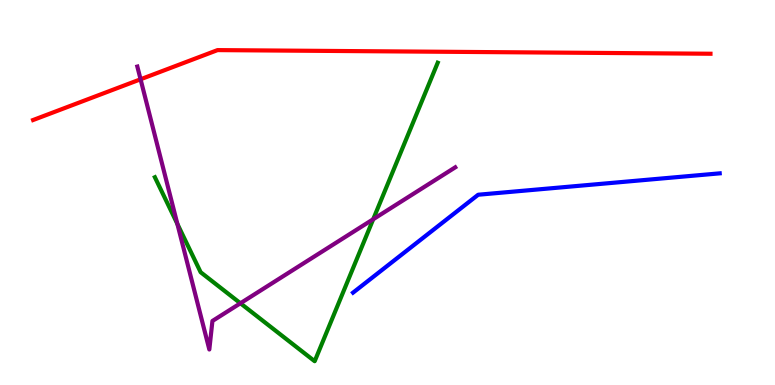[{'lines': ['blue', 'red'], 'intersections': []}, {'lines': ['green', 'red'], 'intersections': []}, {'lines': ['purple', 'red'], 'intersections': [{'x': 1.81, 'y': 7.94}]}, {'lines': ['blue', 'green'], 'intersections': []}, {'lines': ['blue', 'purple'], 'intersections': []}, {'lines': ['green', 'purple'], 'intersections': [{'x': 2.29, 'y': 4.18}, {'x': 3.1, 'y': 2.12}, {'x': 4.82, 'y': 4.31}]}]